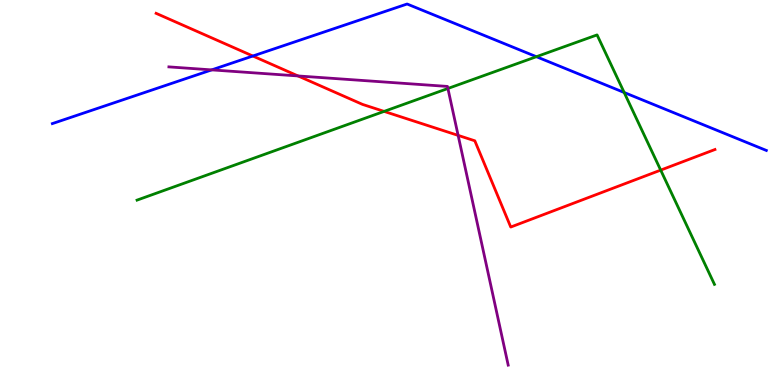[{'lines': ['blue', 'red'], 'intersections': [{'x': 3.26, 'y': 8.55}]}, {'lines': ['green', 'red'], 'intersections': [{'x': 4.96, 'y': 7.11}, {'x': 8.53, 'y': 5.58}]}, {'lines': ['purple', 'red'], 'intersections': [{'x': 3.85, 'y': 8.03}, {'x': 5.91, 'y': 6.48}]}, {'lines': ['blue', 'green'], 'intersections': [{'x': 6.92, 'y': 8.53}, {'x': 8.05, 'y': 7.6}]}, {'lines': ['blue', 'purple'], 'intersections': [{'x': 2.73, 'y': 8.18}]}, {'lines': ['green', 'purple'], 'intersections': [{'x': 5.78, 'y': 7.7}]}]